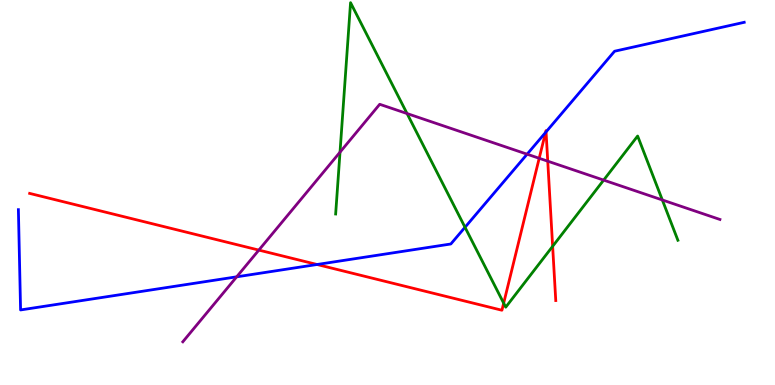[{'lines': ['blue', 'red'], 'intersections': [{'x': 4.09, 'y': 3.13}, {'x': 7.04, 'y': 6.56}, {'x': 7.05, 'y': 6.57}]}, {'lines': ['green', 'red'], 'intersections': [{'x': 6.5, 'y': 2.13}, {'x': 7.13, 'y': 3.6}]}, {'lines': ['purple', 'red'], 'intersections': [{'x': 3.34, 'y': 3.5}, {'x': 6.96, 'y': 5.89}, {'x': 7.07, 'y': 5.81}]}, {'lines': ['blue', 'green'], 'intersections': [{'x': 6.0, 'y': 4.1}]}, {'lines': ['blue', 'purple'], 'intersections': [{'x': 3.05, 'y': 2.81}, {'x': 6.8, 'y': 6.0}]}, {'lines': ['green', 'purple'], 'intersections': [{'x': 4.39, 'y': 6.05}, {'x': 5.25, 'y': 7.05}, {'x': 7.79, 'y': 5.32}, {'x': 8.55, 'y': 4.81}]}]